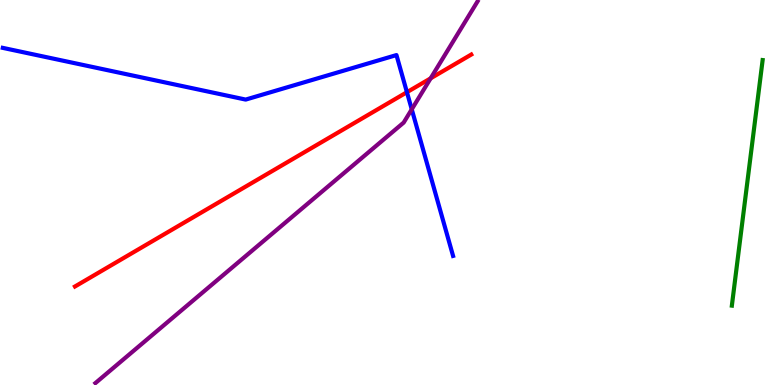[{'lines': ['blue', 'red'], 'intersections': [{'x': 5.25, 'y': 7.6}]}, {'lines': ['green', 'red'], 'intersections': []}, {'lines': ['purple', 'red'], 'intersections': [{'x': 5.56, 'y': 7.97}]}, {'lines': ['blue', 'green'], 'intersections': []}, {'lines': ['blue', 'purple'], 'intersections': [{'x': 5.31, 'y': 7.16}]}, {'lines': ['green', 'purple'], 'intersections': []}]